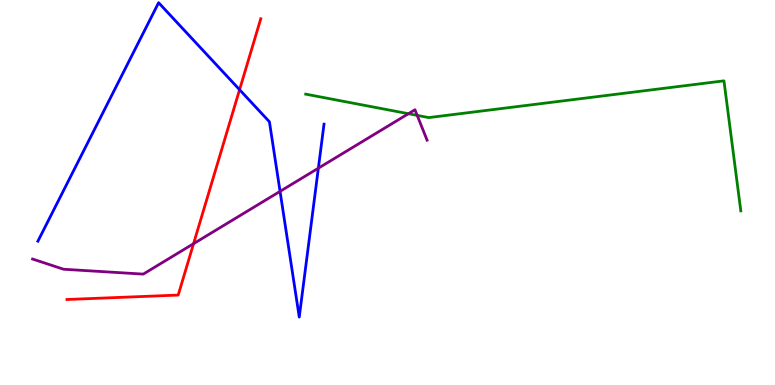[{'lines': ['blue', 'red'], 'intersections': [{'x': 3.09, 'y': 7.67}]}, {'lines': ['green', 'red'], 'intersections': []}, {'lines': ['purple', 'red'], 'intersections': [{'x': 2.5, 'y': 3.67}]}, {'lines': ['blue', 'green'], 'intersections': []}, {'lines': ['blue', 'purple'], 'intersections': [{'x': 3.61, 'y': 5.03}, {'x': 4.11, 'y': 5.63}]}, {'lines': ['green', 'purple'], 'intersections': [{'x': 5.27, 'y': 7.05}, {'x': 5.38, 'y': 7.0}]}]